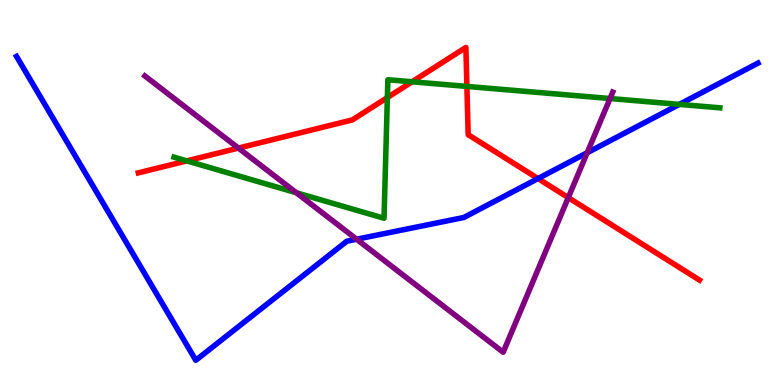[{'lines': ['blue', 'red'], 'intersections': [{'x': 6.94, 'y': 5.36}]}, {'lines': ['green', 'red'], 'intersections': [{'x': 2.41, 'y': 5.82}, {'x': 5.0, 'y': 7.47}, {'x': 5.32, 'y': 7.88}, {'x': 6.02, 'y': 7.76}]}, {'lines': ['purple', 'red'], 'intersections': [{'x': 3.08, 'y': 6.15}, {'x': 7.33, 'y': 4.87}]}, {'lines': ['blue', 'green'], 'intersections': [{'x': 8.77, 'y': 7.29}]}, {'lines': ['blue', 'purple'], 'intersections': [{'x': 4.6, 'y': 3.79}, {'x': 7.58, 'y': 6.03}]}, {'lines': ['green', 'purple'], 'intersections': [{'x': 3.82, 'y': 4.99}, {'x': 7.87, 'y': 7.44}]}]